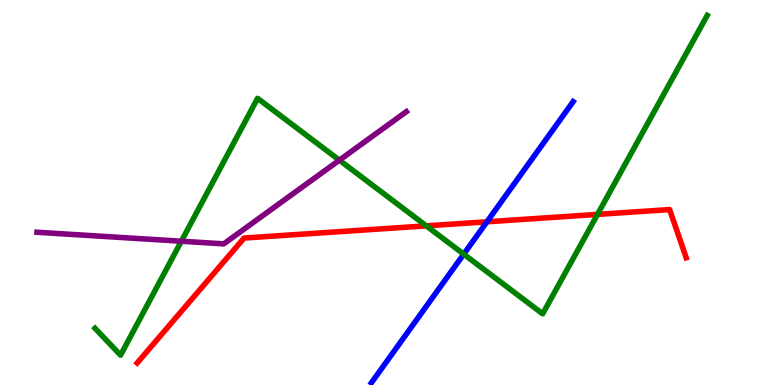[{'lines': ['blue', 'red'], 'intersections': [{'x': 6.28, 'y': 4.24}]}, {'lines': ['green', 'red'], 'intersections': [{'x': 5.5, 'y': 4.13}, {'x': 7.71, 'y': 4.43}]}, {'lines': ['purple', 'red'], 'intersections': []}, {'lines': ['blue', 'green'], 'intersections': [{'x': 5.98, 'y': 3.4}]}, {'lines': ['blue', 'purple'], 'intersections': []}, {'lines': ['green', 'purple'], 'intersections': [{'x': 2.34, 'y': 3.73}, {'x': 4.38, 'y': 5.84}]}]